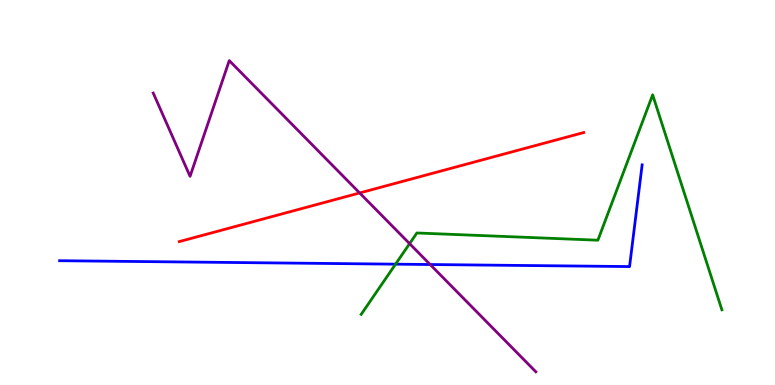[{'lines': ['blue', 'red'], 'intersections': []}, {'lines': ['green', 'red'], 'intersections': []}, {'lines': ['purple', 'red'], 'intersections': [{'x': 4.64, 'y': 4.99}]}, {'lines': ['blue', 'green'], 'intersections': [{'x': 5.1, 'y': 3.14}]}, {'lines': ['blue', 'purple'], 'intersections': [{'x': 5.55, 'y': 3.13}]}, {'lines': ['green', 'purple'], 'intersections': [{'x': 5.29, 'y': 3.67}]}]